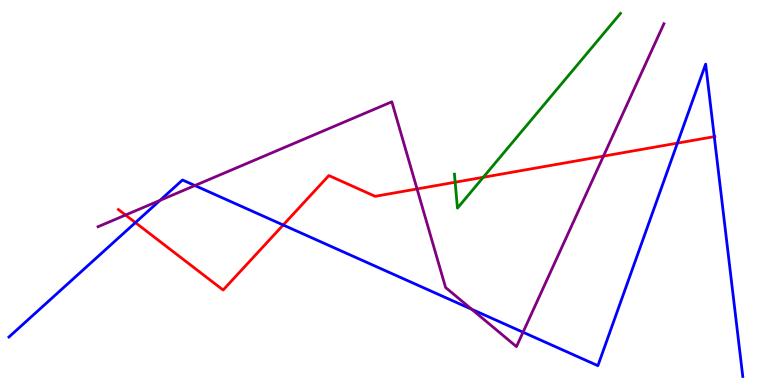[{'lines': ['blue', 'red'], 'intersections': [{'x': 1.75, 'y': 4.22}, {'x': 3.65, 'y': 4.16}, {'x': 8.74, 'y': 6.28}, {'x': 9.22, 'y': 6.45}]}, {'lines': ['green', 'red'], 'intersections': [{'x': 5.87, 'y': 5.27}, {'x': 6.24, 'y': 5.4}]}, {'lines': ['purple', 'red'], 'intersections': [{'x': 1.62, 'y': 4.41}, {'x': 5.38, 'y': 5.09}, {'x': 7.79, 'y': 5.94}]}, {'lines': ['blue', 'green'], 'intersections': []}, {'lines': ['blue', 'purple'], 'intersections': [{'x': 2.06, 'y': 4.8}, {'x': 2.51, 'y': 5.18}, {'x': 6.09, 'y': 1.97}, {'x': 6.75, 'y': 1.37}]}, {'lines': ['green', 'purple'], 'intersections': []}]